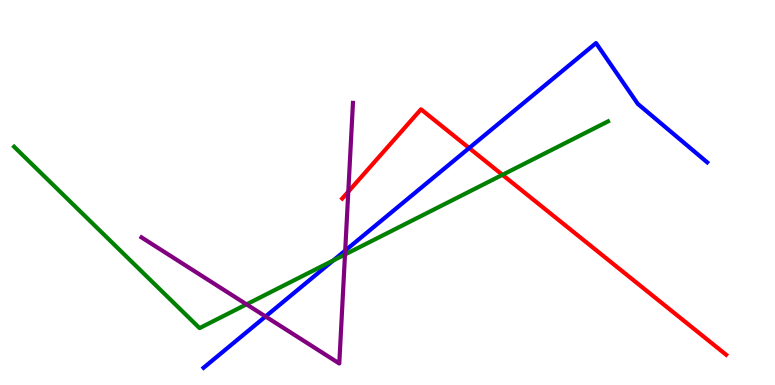[{'lines': ['blue', 'red'], 'intersections': [{'x': 6.05, 'y': 6.15}]}, {'lines': ['green', 'red'], 'intersections': [{'x': 6.48, 'y': 5.46}]}, {'lines': ['purple', 'red'], 'intersections': [{'x': 4.49, 'y': 5.02}]}, {'lines': ['blue', 'green'], 'intersections': [{'x': 4.3, 'y': 3.24}]}, {'lines': ['blue', 'purple'], 'intersections': [{'x': 3.43, 'y': 1.78}, {'x': 4.45, 'y': 3.49}]}, {'lines': ['green', 'purple'], 'intersections': [{'x': 3.18, 'y': 2.09}, {'x': 4.45, 'y': 3.39}]}]